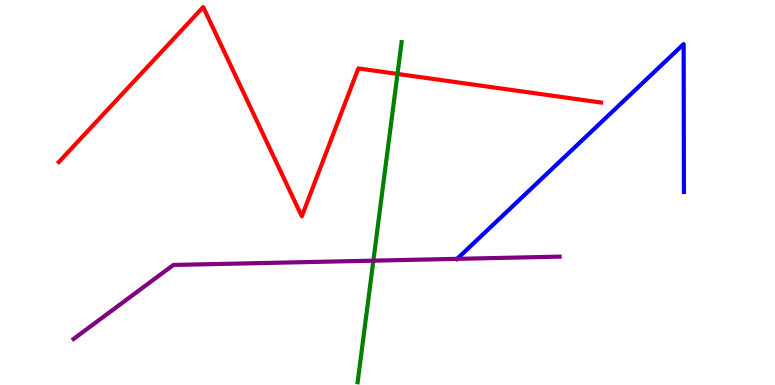[{'lines': ['blue', 'red'], 'intersections': []}, {'lines': ['green', 'red'], 'intersections': [{'x': 5.13, 'y': 8.08}]}, {'lines': ['purple', 'red'], 'intersections': []}, {'lines': ['blue', 'green'], 'intersections': []}, {'lines': ['blue', 'purple'], 'intersections': [{'x': 5.9, 'y': 3.28}]}, {'lines': ['green', 'purple'], 'intersections': [{'x': 4.82, 'y': 3.23}]}]